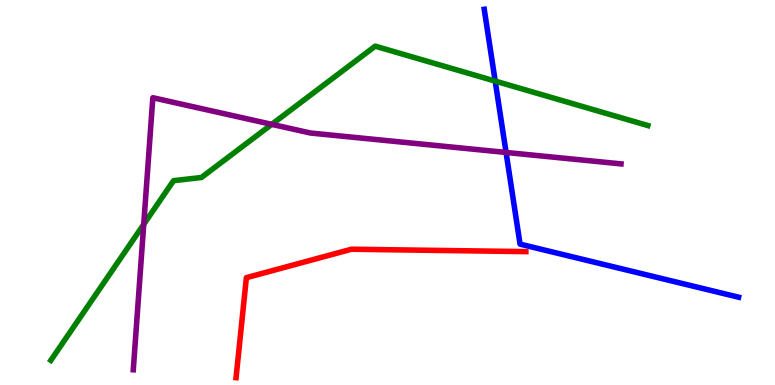[{'lines': ['blue', 'red'], 'intersections': []}, {'lines': ['green', 'red'], 'intersections': []}, {'lines': ['purple', 'red'], 'intersections': []}, {'lines': ['blue', 'green'], 'intersections': [{'x': 6.39, 'y': 7.89}]}, {'lines': ['blue', 'purple'], 'intersections': [{'x': 6.53, 'y': 6.04}]}, {'lines': ['green', 'purple'], 'intersections': [{'x': 1.85, 'y': 4.17}, {'x': 3.51, 'y': 6.77}]}]